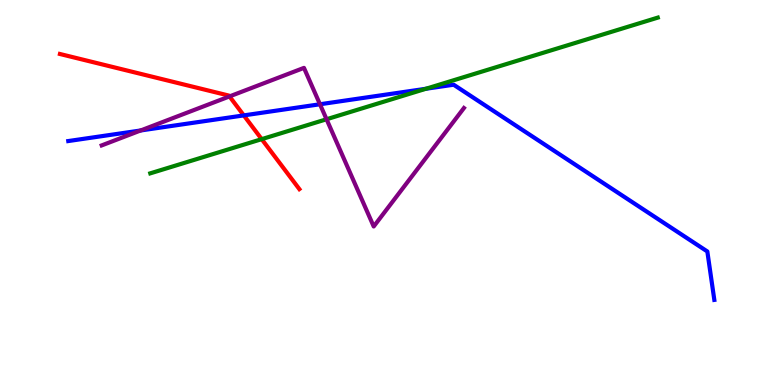[{'lines': ['blue', 'red'], 'intersections': [{'x': 3.15, 'y': 7.0}]}, {'lines': ['green', 'red'], 'intersections': [{'x': 3.38, 'y': 6.39}]}, {'lines': ['purple', 'red'], 'intersections': [{'x': 2.96, 'y': 7.5}]}, {'lines': ['blue', 'green'], 'intersections': [{'x': 5.5, 'y': 7.69}]}, {'lines': ['blue', 'purple'], 'intersections': [{'x': 1.81, 'y': 6.61}, {'x': 4.13, 'y': 7.29}]}, {'lines': ['green', 'purple'], 'intersections': [{'x': 4.21, 'y': 6.9}]}]